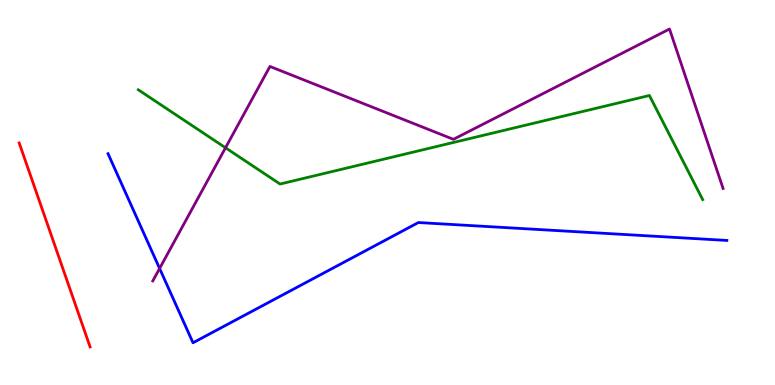[{'lines': ['blue', 'red'], 'intersections': []}, {'lines': ['green', 'red'], 'intersections': []}, {'lines': ['purple', 'red'], 'intersections': []}, {'lines': ['blue', 'green'], 'intersections': []}, {'lines': ['blue', 'purple'], 'intersections': [{'x': 2.06, 'y': 3.03}]}, {'lines': ['green', 'purple'], 'intersections': [{'x': 2.91, 'y': 6.16}]}]